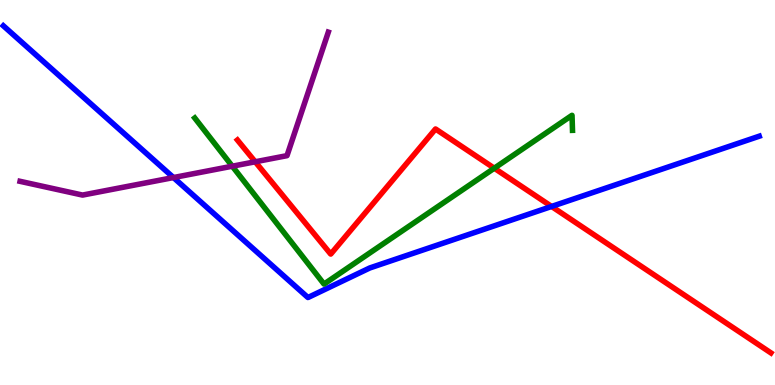[{'lines': ['blue', 'red'], 'intersections': [{'x': 7.12, 'y': 4.64}]}, {'lines': ['green', 'red'], 'intersections': [{'x': 6.38, 'y': 5.63}]}, {'lines': ['purple', 'red'], 'intersections': [{'x': 3.29, 'y': 5.8}]}, {'lines': ['blue', 'green'], 'intersections': []}, {'lines': ['blue', 'purple'], 'intersections': [{'x': 2.24, 'y': 5.39}]}, {'lines': ['green', 'purple'], 'intersections': [{'x': 3.0, 'y': 5.68}]}]